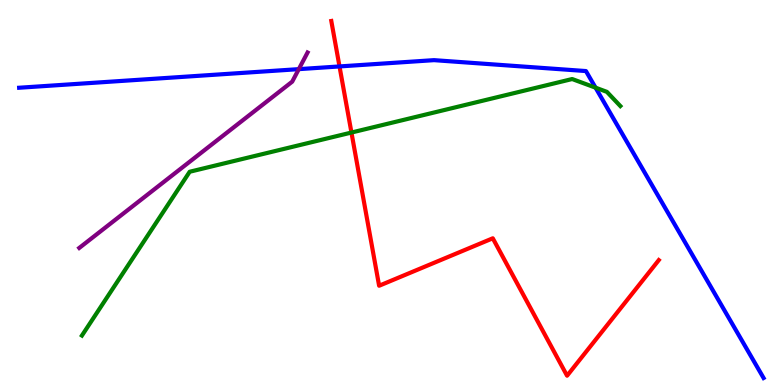[{'lines': ['blue', 'red'], 'intersections': [{'x': 4.38, 'y': 8.27}]}, {'lines': ['green', 'red'], 'intersections': [{'x': 4.53, 'y': 6.56}]}, {'lines': ['purple', 'red'], 'intersections': []}, {'lines': ['blue', 'green'], 'intersections': [{'x': 7.68, 'y': 7.72}]}, {'lines': ['blue', 'purple'], 'intersections': [{'x': 3.86, 'y': 8.2}]}, {'lines': ['green', 'purple'], 'intersections': []}]